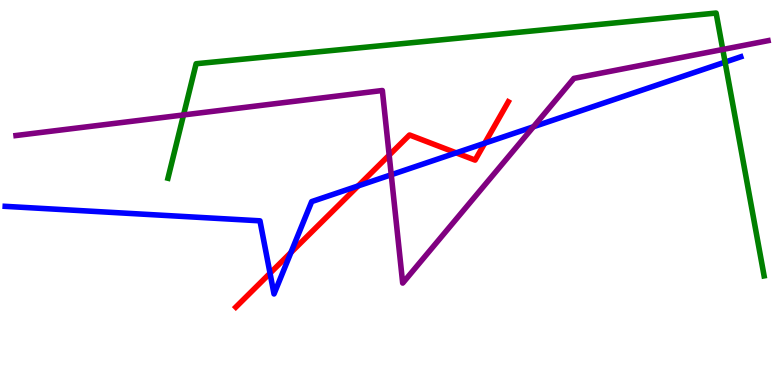[{'lines': ['blue', 'red'], 'intersections': [{'x': 3.48, 'y': 2.9}, {'x': 3.75, 'y': 3.44}, {'x': 4.62, 'y': 5.17}, {'x': 5.89, 'y': 6.03}, {'x': 6.25, 'y': 6.28}]}, {'lines': ['green', 'red'], 'intersections': []}, {'lines': ['purple', 'red'], 'intersections': [{'x': 5.02, 'y': 5.97}]}, {'lines': ['blue', 'green'], 'intersections': [{'x': 9.36, 'y': 8.39}]}, {'lines': ['blue', 'purple'], 'intersections': [{'x': 5.05, 'y': 5.46}, {'x': 6.88, 'y': 6.71}]}, {'lines': ['green', 'purple'], 'intersections': [{'x': 2.37, 'y': 7.01}, {'x': 9.33, 'y': 8.72}]}]